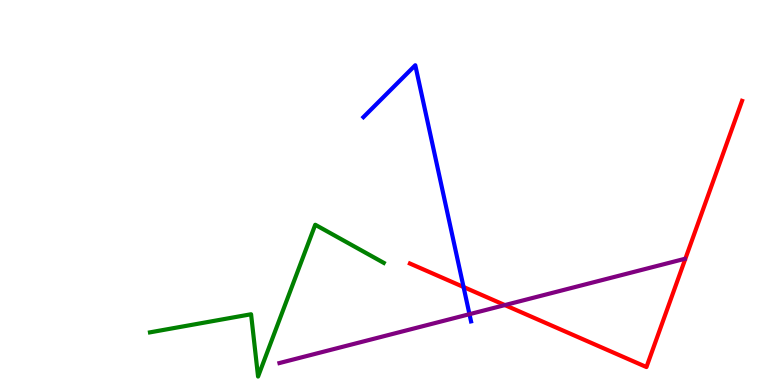[{'lines': ['blue', 'red'], 'intersections': [{'x': 5.98, 'y': 2.55}]}, {'lines': ['green', 'red'], 'intersections': []}, {'lines': ['purple', 'red'], 'intersections': [{'x': 6.51, 'y': 2.08}]}, {'lines': ['blue', 'green'], 'intersections': []}, {'lines': ['blue', 'purple'], 'intersections': [{'x': 6.06, 'y': 1.84}]}, {'lines': ['green', 'purple'], 'intersections': []}]